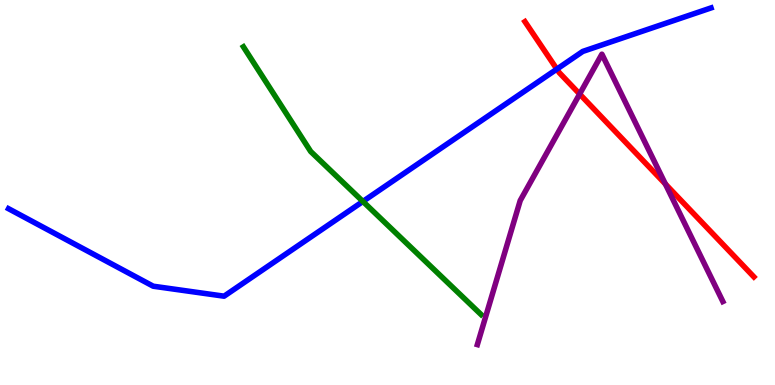[{'lines': ['blue', 'red'], 'intersections': [{'x': 7.19, 'y': 8.2}]}, {'lines': ['green', 'red'], 'intersections': []}, {'lines': ['purple', 'red'], 'intersections': [{'x': 7.48, 'y': 7.56}, {'x': 8.59, 'y': 5.22}]}, {'lines': ['blue', 'green'], 'intersections': [{'x': 4.68, 'y': 4.77}]}, {'lines': ['blue', 'purple'], 'intersections': []}, {'lines': ['green', 'purple'], 'intersections': []}]